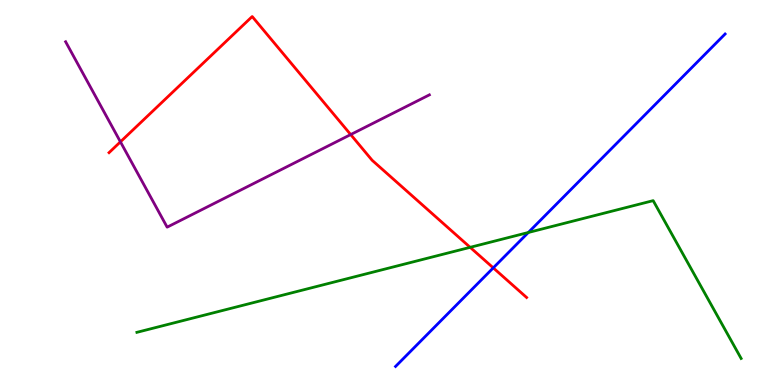[{'lines': ['blue', 'red'], 'intersections': [{'x': 6.36, 'y': 3.04}]}, {'lines': ['green', 'red'], 'intersections': [{'x': 6.07, 'y': 3.58}]}, {'lines': ['purple', 'red'], 'intersections': [{'x': 1.55, 'y': 6.32}, {'x': 4.52, 'y': 6.5}]}, {'lines': ['blue', 'green'], 'intersections': [{'x': 6.82, 'y': 3.96}]}, {'lines': ['blue', 'purple'], 'intersections': []}, {'lines': ['green', 'purple'], 'intersections': []}]